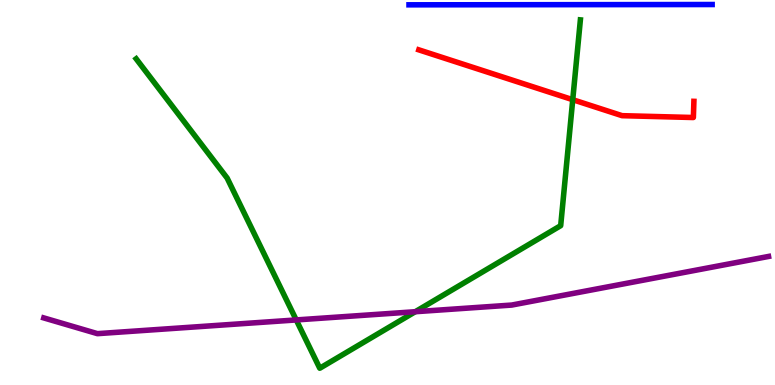[{'lines': ['blue', 'red'], 'intersections': []}, {'lines': ['green', 'red'], 'intersections': [{'x': 7.39, 'y': 7.41}]}, {'lines': ['purple', 'red'], 'intersections': []}, {'lines': ['blue', 'green'], 'intersections': []}, {'lines': ['blue', 'purple'], 'intersections': []}, {'lines': ['green', 'purple'], 'intersections': [{'x': 3.82, 'y': 1.69}, {'x': 5.36, 'y': 1.9}]}]